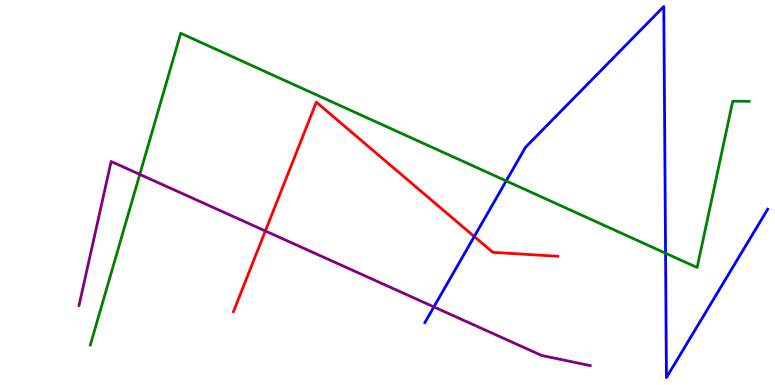[{'lines': ['blue', 'red'], 'intersections': [{'x': 6.12, 'y': 3.86}]}, {'lines': ['green', 'red'], 'intersections': []}, {'lines': ['purple', 'red'], 'intersections': [{'x': 3.42, 'y': 4.0}]}, {'lines': ['blue', 'green'], 'intersections': [{'x': 6.53, 'y': 5.3}, {'x': 8.59, 'y': 3.42}]}, {'lines': ['blue', 'purple'], 'intersections': [{'x': 5.6, 'y': 2.03}]}, {'lines': ['green', 'purple'], 'intersections': [{'x': 1.8, 'y': 5.47}]}]